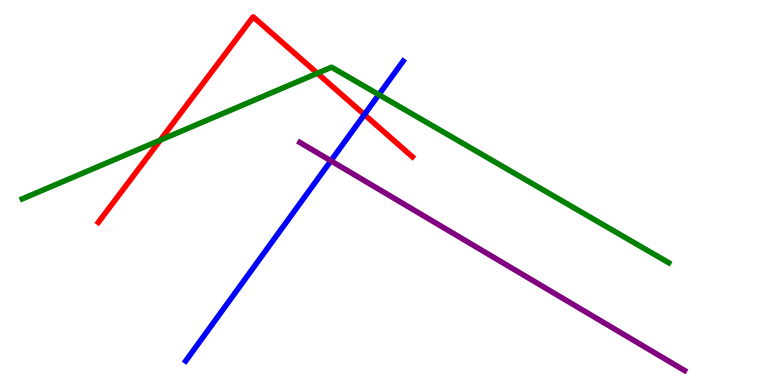[{'lines': ['blue', 'red'], 'intersections': [{'x': 4.7, 'y': 7.02}]}, {'lines': ['green', 'red'], 'intersections': [{'x': 2.07, 'y': 6.36}, {'x': 4.09, 'y': 8.1}]}, {'lines': ['purple', 'red'], 'intersections': []}, {'lines': ['blue', 'green'], 'intersections': [{'x': 4.89, 'y': 7.54}]}, {'lines': ['blue', 'purple'], 'intersections': [{'x': 4.27, 'y': 5.82}]}, {'lines': ['green', 'purple'], 'intersections': []}]